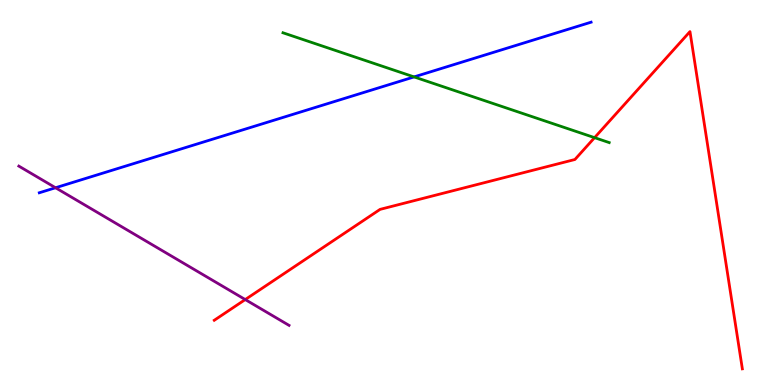[{'lines': ['blue', 'red'], 'intersections': []}, {'lines': ['green', 'red'], 'intersections': [{'x': 7.67, 'y': 6.42}]}, {'lines': ['purple', 'red'], 'intersections': [{'x': 3.16, 'y': 2.22}]}, {'lines': ['blue', 'green'], 'intersections': [{'x': 5.34, 'y': 8.0}]}, {'lines': ['blue', 'purple'], 'intersections': [{'x': 0.717, 'y': 5.12}]}, {'lines': ['green', 'purple'], 'intersections': []}]